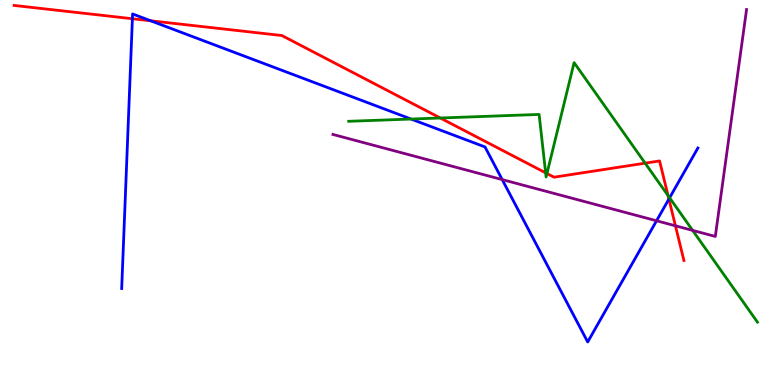[{'lines': ['blue', 'red'], 'intersections': [{'x': 1.71, 'y': 9.51}, {'x': 1.94, 'y': 9.46}, {'x': 8.63, 'y': 4.83}]}, {'lines': ['green', 'red'], 'intersections': [{'x': 5.68, 'y': 6.94}, {'x': 7.04, 'y': 5.51}, {'x': 7.06, 'y': 5.49}, {'x': 8.32, 'y': 5.76}, {'x': 8.62, 'y': 4.92}]}, {'lines': ['purple', 'red'], 'intersections': [{'x': 8.72, 'y': 4.13}]}, {'lines': ['blue', 'green'], 'intersections': [{'x': 5.3, 'y': 6.91}, {'x': 8.64, 'y': 4.86}]}, {'lines': ['blue', 'purple'], 'intersections': [{'x': 6.48, 'y': 5.34}, {'x': 8.47, 'y': 4.27}]}, {'lines': ['green', 'purple'], 'intersections': [{'x': 8.94, 'y': 4.02}]}]